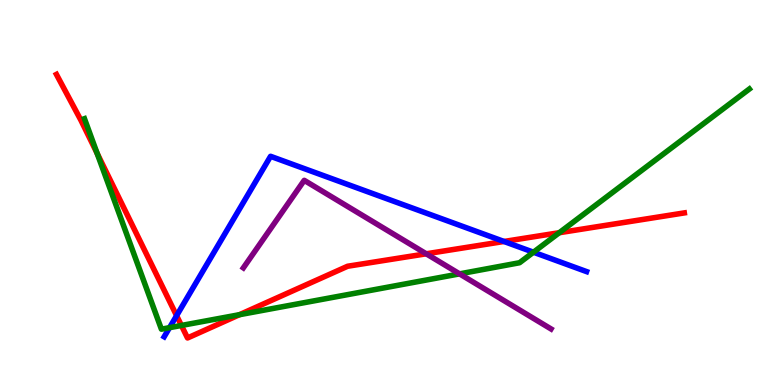[{'lines': ['blue', 'red'], 'intersections': [{'x': 2.28, 'y': 1.8}, {'x': 6.5, 'y': 3.73}]}, {'lines': ['green', 'red'], 'intersections': [{'x': 1.25, 'y': 6.02}, {'x': 2.34, 'y': 1.55}, {'x': 3.09, 'y': 1.83}, {'x': 7.22, 'y': 3.96}]}, {'lines': ['purple', 'red'], 'intersections': [{'x': 5.5, 'y': 3.41}]}, {'lines': ['blue', 'green'], 'intersections': [{'x': 2.19, 'y': 1.49}, {'x': 6.88, 'y': 3.45}]}, {'lines': ['blue', 'purple'], 'intersections': []}, {'lines': ['green', 'purple'], 'intersections': [{'x': 5.93, 'y': 2.89}]}]